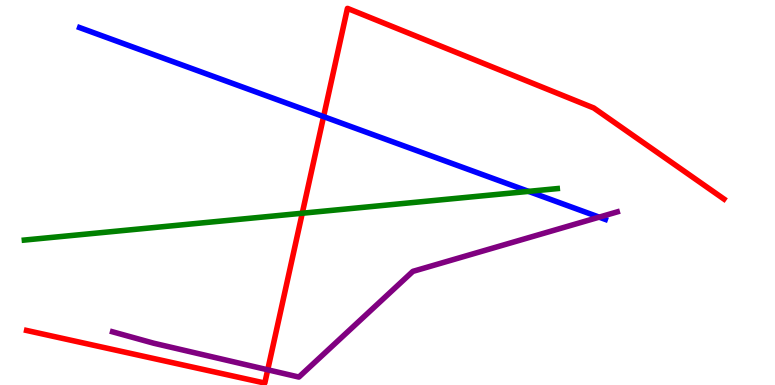[{'lines': ['blue', 'red'], 'intersections': [{'x': 4.18, 'y': 6.97}]}, {'lines': ['green', 'red'], 'intersections': [{'x': 3.9, 'y': 4.46}]}, {'lines': ['purple', 'red'], 'intersections': [{'x': 3.45, 'y': 0.395}]}, {'lines': ['blue', 'green'], 'intersections': [{'x': 6.82, 'y': 5.03}]}, {'lines': ['blue', 'purple'], 'intersections': [{'x': 7.73, 'y': 4.36}]}, {'lines': ['green', 'purple'], 'intersections': []}]